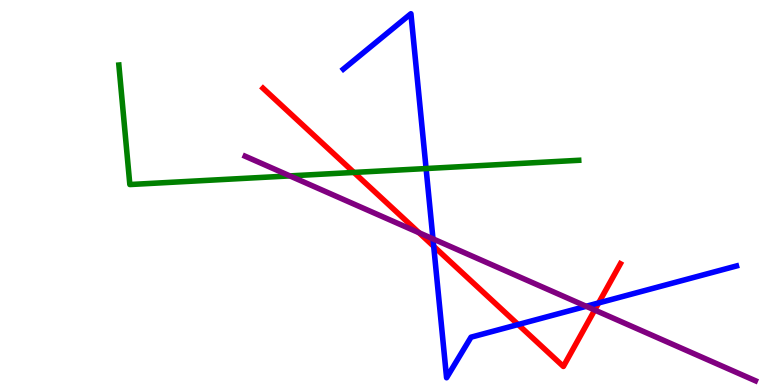[{'lines': ['blue', 'red'], 'intersections': [{'x': 5.6, 'y': 3.6}, {'x': 6.69, 'y': 1.57}, {'x': 7.72, 'y': 2.13}]}, {'lines': ['green', 'red'], 'intersections': [{'x': 4.57, 'y': 5.52}]}, {'lines': ['purple', 'red'], 'intersections': [{'x': 5.41, 'y': 3.96}, {'x': 7.67, 'y': 1.95}]}, {'lines': ['blue', 'green'], 'intersections': [{'x': 5.5, 'y': 5.62}]}, {'lines': ['blue', 'purple'], 'intersections': [{'x': 5.59, 'y': 3.8}, {'x': 7.56, 'y': 2.04}]}, {'lines': ['green', 'purple'], 'intersections': [{'x': 3.74, 'y': 5.43}]}]